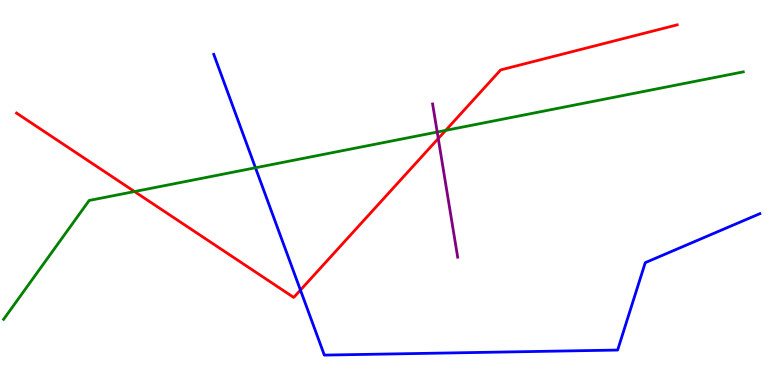[{'lines': ['blue', 'red'], 'intersections': [{'x': 3.88, 'y': 2.47}]}, {'lines': ['green', 'red'], 'intersections': [{'x': 1.74, 'y': 5.02}, {'x': 5.75, 'y': 6.61}]}, {'lines': ['purple', 'red'], 'intersections': [{'x': 5.66, 'y': 6.4}]}, {'lines': ['blue', 'green'], 'intersections': [{'x': 3.3, 'y': 5.64}]}, {'lines': ['blue', 'purple'], 'intersections': []}, {'lines': ['green', 'purple'], 'intersections': [{'x': 5.64, 'y': 6.57}]}]